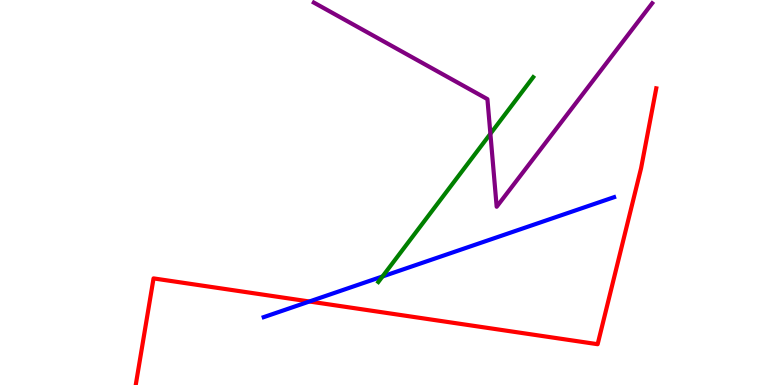[{'lines': ['blue', 'red'], 'intersections': [{'x': 3.99, 'y': 2.17}]}, {'lines': ['green', 'red'], 'intersections': []}, {'lines': ['purple', 'red'], 'intersections': []}, {'lines': ['blue', 'green'], 'intersections': [{'x': 4.94, 'y': 2.82}]}, {'lines': ['blue', 'purple'], 'intersections': []}, {'lines': ['green', 'purple'], 'intersections': [{'x': 6.33, 'y': 6.53}]}]